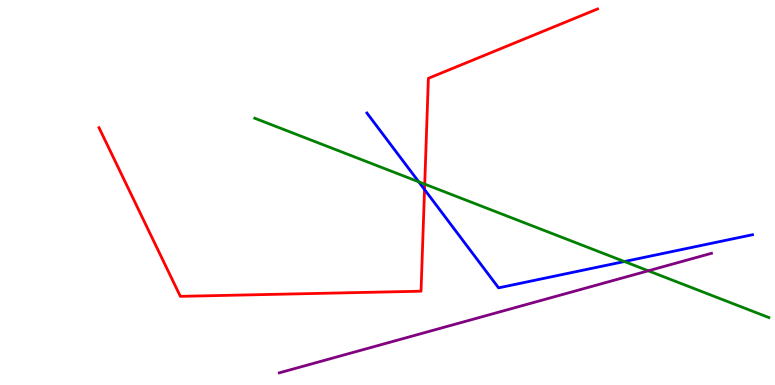[{'lines': ['blue', 'red'], 'intersections': [{'x': 5.48, 'y': 5.08}]}, {'lines': ['green', 'red'], 'intersections': [{'x': 5.48, 'y': 5.22}]}, {'lines': ['purple', 'red'], 'intersections': []}, {'lines': ['blue', 'green'], 'intersections': [{'x': 5.4, 'y': 5.28}, {'x': 8.06, 'y': 3.21}]}, {'lines': ['blue', 'purple'], 'intersections': []}, {'lines': ['green', 'purple'], 'intersections': [{'x': 8.36, 'y': 2.97}]}]